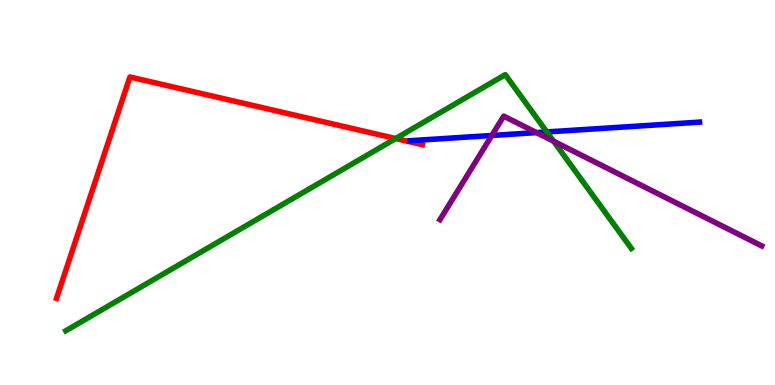[{'lines': ['blue', 'red'], 'intersections': []}, {'lines': ['green', 'red'], 'intersections': [{'x': 5.11, 'y': 6.4}]}, {'lines': ['purple', 'red'], 'intersections': []}, {'lines': ['blue', 'green'], 'intersections': [{'x': 7.06, 'y': 6.57}]}, {'lines': ['blue', 'purple'], 'intersections': [{'x': 6.35, 'y': 6.48}, {'x': 6.92, 'y': 6.56}]}, {'lines': ['green', 'purple'], 'intersections': [{'x': 7.14, 'y': 6.33}]}]